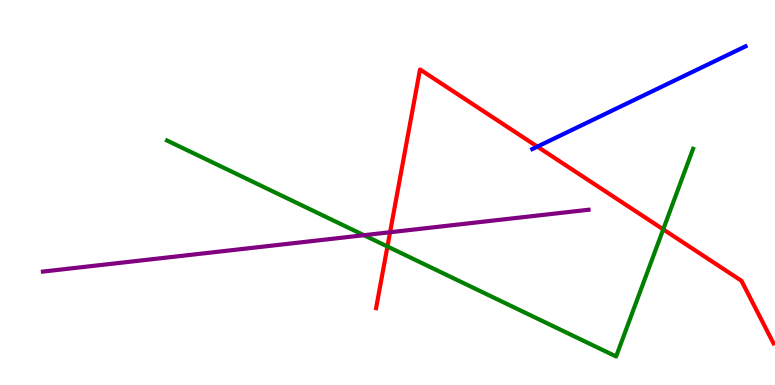[{'lines': ['blue', 'red'], 'intersections': [{'x': 6.93, 'y': 6.19}]}, {'lines': ['green', 'red'], 'intersections': [{'x': 5.0, 'y': 3.6}, {'x': 8.56, 'y': 4.04}]}, {'lines': ['purple', 'red'], 'intersections': [{'x': 5.03, 'y': 3.97}]}, {'lines': ['blue', 'green'], 'intersections': []}, {'lines': ['blue', 'purple'], 'intersections': []}, {'lines': ['green', 'purple'], 'intersections': [{'x': 4.7, 'y': 3.89}]}]